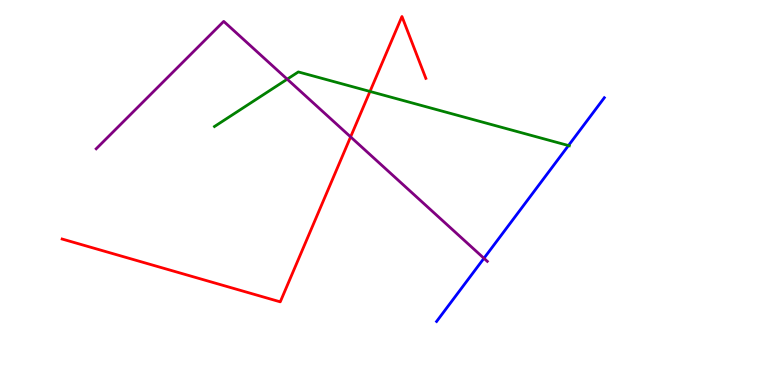[{'lines': ['blue', 'red'], 'intersections': []}, {'lines': ['green', 'red'], 'intersections': [{'x': 4.77, 'y': 7.62}]}, {'lines': ['purple', 'red'], 'intersections': [{'x': 4.52, 'y': 6.44}]}, {'lines': ['blue', 'green'], 'intersections': [{'x': 7.34, 'y': 6.22}]}, {'lines': ['blue', 'purple'], 'intersections': [{'x': 6.24, 'y': 3.29}]}, {'lines': ['green', 'purple'], 'intersections': [{'x': 3.71, 'y': 7.94}]}]